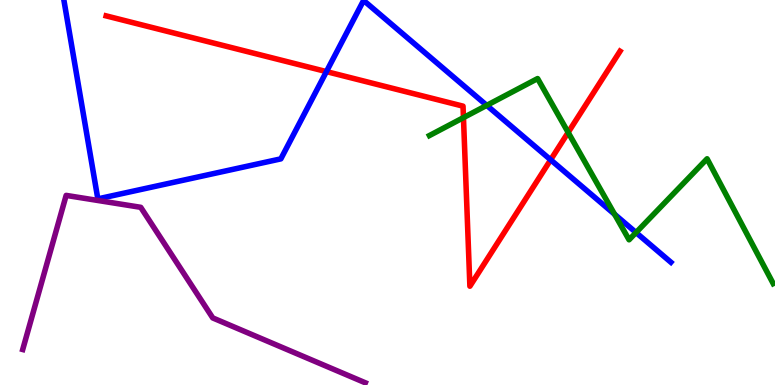[{'lines': ['blue', 'red'], 'intersections': [{'x': 4.21, 'y': 8.14}, {'x': 7.11, 'y': 5.85}]}, {'lines': ['green', 'red'], 'intersections': [{'x': 5.98, 'y': 6.94}, {'x': 7.33, 'y': 6.56}]}, {'lines': ['purple', 'red'], 'intersections': []}, {'lines': ['blue', 'green'], 'intersections': [{'x': 6.28, 'y': 7.26}, {'x': 7.93, 'y': 4.43}, {'x': 8.21, 'y': 3.96}]}, {'lines': ['blue', 'purple'], 'intersections': []}, {'lines': ['green', 'purple'], 'intersections': []}]